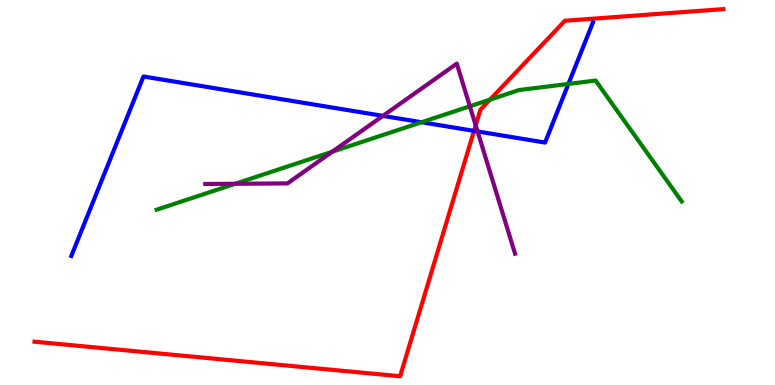[{'lines': ['blue', 'red'], 'intersections': [{'x': 6.12, 'y': 6.6}]}, {'lines': ['green', 'red'], 'intersections': [{'x': 6.32, 'y': 7.41}]}, {'lines': ['purple', 'red'], 'intersections': [{'x': 6.14, 'y': 6.74}]}, {'lines': ['blue', 'green'], 'intersections': [{'x': 5.44, 'y': 6.82}, {'x': 7.33, 'y': 7.82}]}, {'lines': ['blue', 'purple'], 'intersections': [{'x': 4.94, 'y': 6.99}, {'x': 6.16, 'y': 6.59}]}, {'lines': ['green', 'purple'], 'intersections': [{'x': 3.04, 'y': 5.23}, {'x': 4.29, 'y': 6.06}, {'x': 6.06, 'y': 7.24}]}]